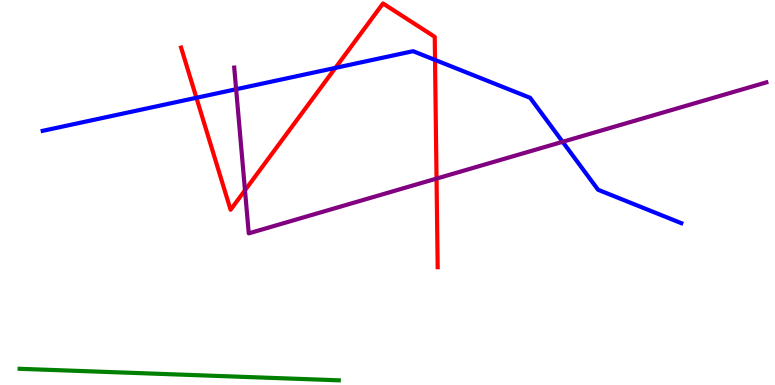[{'lines': ['blue', 'red'], 'intersections': [{'x': 2.53, 'y': 7.46}, {'x': 4.33, 'y': 8.24}, {'x': 5.61, 'y': 8.44}]}, {'lines': ['green', 'red'], 'intersections': []}, {'lines': ['purple', 'red'], 'intersections': [{'x': 3.16, 'y': 5.06}, {'x': 5.63, 'y': 5.36}]}, {'lines': ['blue', 'green'], 'intersections': []}, {'lines': ['blue', 'purple'], 'intersections': [{'x': 3.05, 'y': 7.68}, {'x': 7.26, 'y': 6.32}]}, {'lines': ['green', 'purple'], 'intersections': []}]